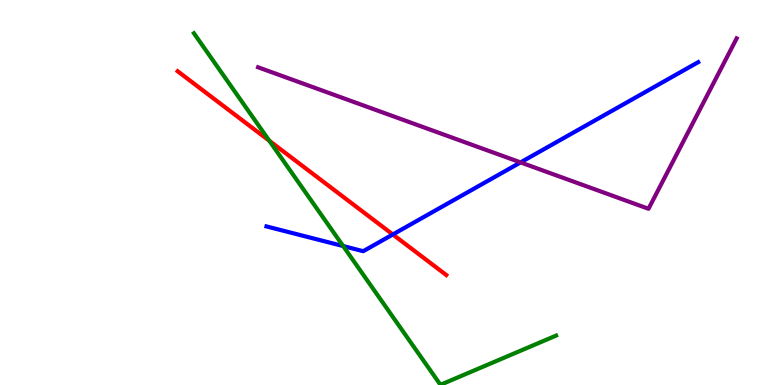[{'lines': ['blue', 'red'], 'intersections': [{'x': 5.07, 'y': 3.91}]}, {'lines': ['green', 'red'], 'intersections': [{'x': 3.48, 'y': 6.34}]}, {'lines': ['purple', 'red'], 'intersections': []}, {'lines': ['blue', 'green'], 'intersections': [{'x': 4.43, 'y': 3.61}]}, {'lines': ['blue', 'purple'], 'intersections': [{'x': 6.72, 'y': 5.78}]}, {'lines': ['green', 'purple'], 'intersections': []}]